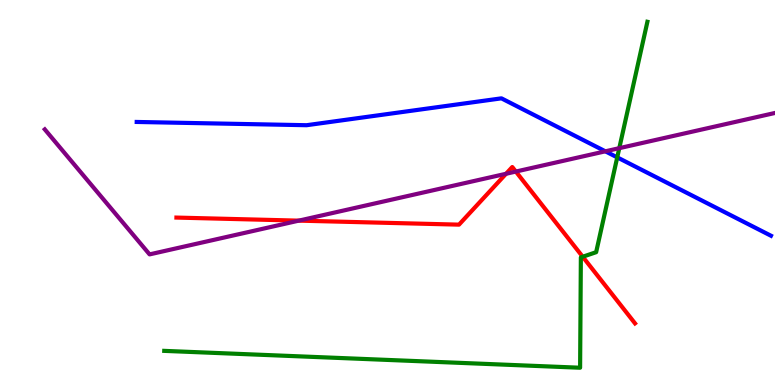[{'lines': ['blue', 'red'], 'intersections': []}, {'lines': ['green', 'red'], 'intersections': [{'x': 7.52, 'y': 3.33}]}, {'lines': ['purple', 'red'], 'intersections': [{'x': 3.86, 'y': 4.27}, {'x': 6.53, 'y': 5.49}, {'x': 6.66, 'y': 5.54}]}, {'lines': ['blue', 'green'], 'intersections': [{'x': 7.96, 'y': 5.91}]}, {'lines': ['blue', 'purple'], 'intersections': [{'x': 7.81, 'y': 6.07}]}, {'lines': ['green', 'purple'], 'intersections': [{'x': 7.99, 'y': 6.15}]}]